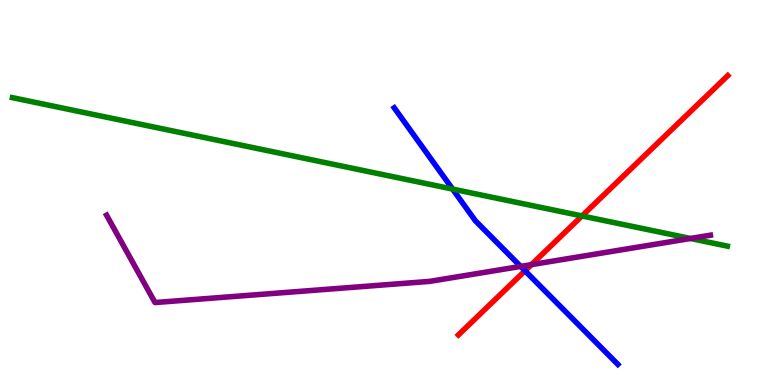[{'lines': ['blue', 'red'], 'intersections': [{'x': 6.77, 'y': 2.97}]}, {'lines': ['green', 'red'], 'intersections': [{'x': 7.51, 'y': 4.39}]}, {'lines': ['purple', 'red'], 'intersections': [{'x': 6.86, 'y': 3.13}]}, {'lines': ['blue', 'green'], 'intersections': [{'x': 5.84, 'y': 5.09}]}, {'lines': ['blue', 'purple'], 'intersections': [{'x': 6.72, 'y': 3.08}]}, {'lines': ['green', 'purple'], 'intersections': [{'x': 8.91, 'y': 3.81}]}]